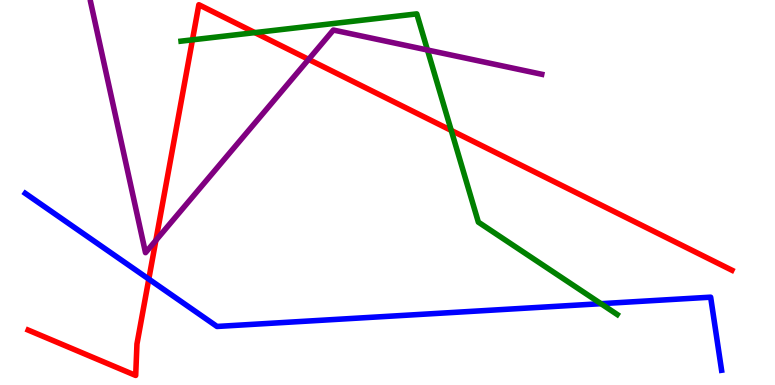[{'lines': ['blue', 'red'], 'intersections': [{'x': 1.92, 'y': 2.75}]}, {'lines': ['green', 'red'], 'intersections': [{'x': 2.48, 'y': 8.97}, {'x': 3.29, 'y': 9.15}, {'x': 5.82, 'y': 6.61}]}, {'lines': ['purple', 'red'], 'intersections': [{'x': 2.01, 'y': 3.76}, {'x': 3.98, 'y': 8.46}]}, {'lines': ['blue', 'green'], 'intersections': [{'x': 7.75, 'y': 2.11}]}, {'lines': ['blue', 'purple'], 'intersections': []}, {'lines': ['green', 'purple'], 'intersections': [{'x': 5.52, 'y': 8.7}]}]